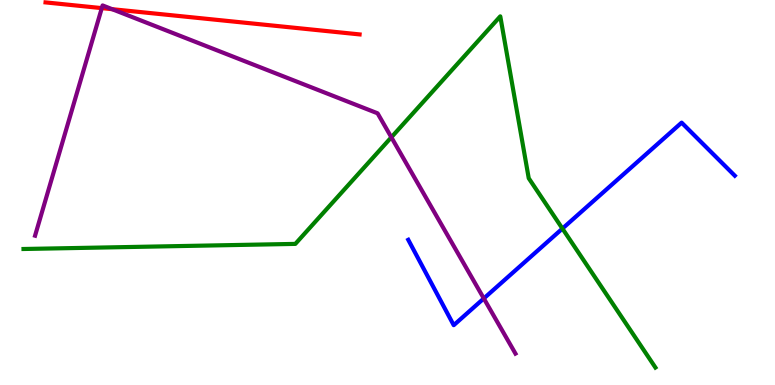[{'lines': ['blue', 'red'], 'intersections': []}, {'lines': ['green', 'red'], 'intersections': []}, {'lines': ['purple', 'red'], 'intersections': [{'x': 1.31, 'y': 9.79}, {'x': 1.45, 'y': 9.76}]}, {'lines': ['blue', 'green'], 'intersections': [{'x': 7.26, 'y': 4.06}]}, {'lines': ['blue', 'purple'], 'intersections': [{'x': 6.24, 'y': 2.25}]}, {'lines': ['green', 'purple'], 'intersections': [{'x': 5.05, 'y': 6.43}]}]